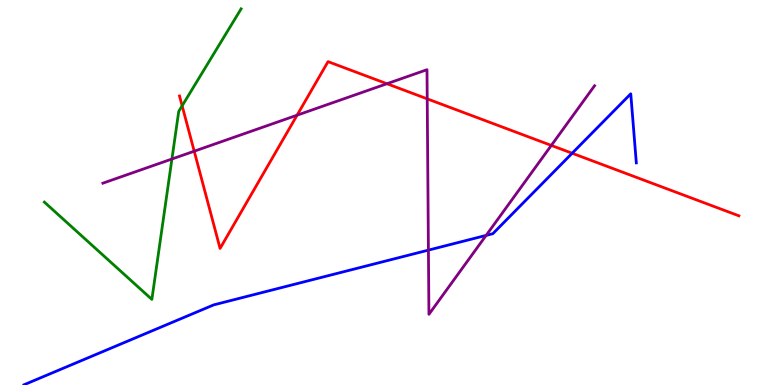[{'lines': ['blue', 'red'], 'intersections': [{'x': 7.38, 'y': 6.02}]}, {'lines': ['green', 'red'], 'intersections': [{'x': 2.35, 'y': 7.25}]}, {'lines': ['purple', 'red'], 'intersections': [{'x': 2.51, 'y': 6.07}, {'x': 3.83, 'y': 7.01}, {'x': 4.99, 'y': 7.83}, {'x': 5.51, 'y': 7.43}, {'x': 7.11, 'y': 6.22}]}, {'lines': ['blue', 'green'], 'intersections': []}, {'lines': ['blue', 'purple'], 'intersections': [{'x': 5.53, 'y': 3.5}, {'x': 6.27, 'y': 3.89}]}, {'lines': ['green', 'purple'], 'intersections': [{'x': 2.22, 'y': 5.87}]}]